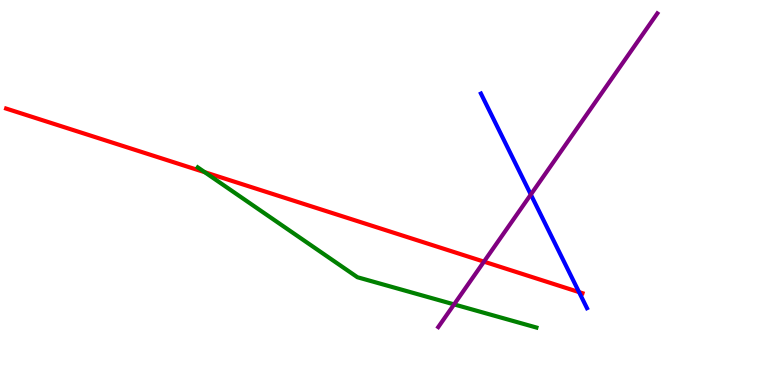[{'lines': ['blue', 'red'], 'intersections': [{'x': 7.47, 'y': 2.41}]}, {'lines': ['green', 'red'], 'intersections': [{'x': 2.64, 'y': 5.53}]}, {'lines': ['purple', 'red'], 'intersections': [{'x': 6.24, 'y': 3.2}]}, {'lines': ['blue', 'green'], 'intersections': []}, {'lines': ['blue', 'purple'], 'intersections': [{'x': 6.85, 'y': 4.95}]}, {'lines': ['green', 'purple'], 'intersections': [{'x': 5.86, 'y': 2.09}]}]